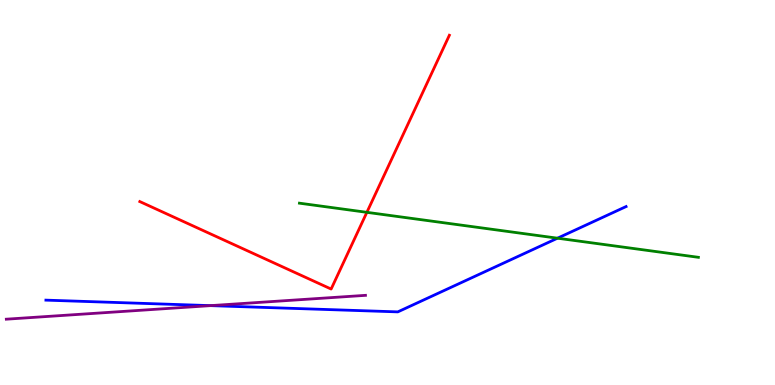[{'lines': ['blue', 'red'], 'intersections': []}, {'lines': ['green', 'red'], 'intersections': [{'x': 4.73, 'y': 4.48}]}, {'lines': ['purple', 'red'], 'intersections': []}, {'lines': ['blue', 'green'], 'intersections': [{'x': 7.19, 'y': 3.81}]}, {'lines': ['blue', 'purple'], 'intersections': [{'x': 2.72, 'y': 2.06}]}, {'lines': ['green', 'purple'], 'intersections': []}]